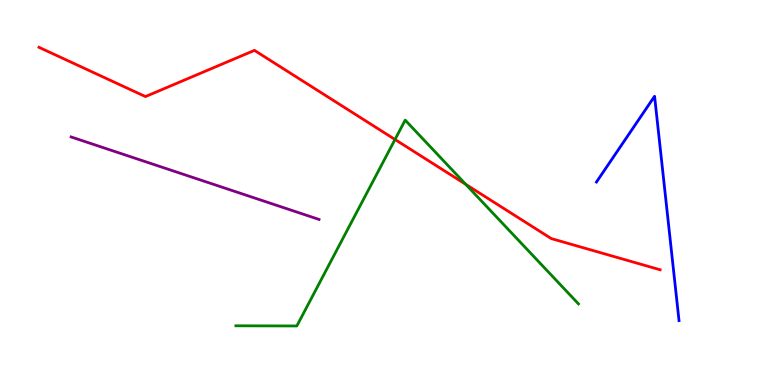[{'lines': ['blue', 'red'], 'intersections': []}, {'lines': ['green', 'red'], 'intersections': [{'x': 5.1, 'y': 6.38}, {'x': 6.01, 'y': 5.21}]}, {'lines': ['purple', 'red'], 'intersections': []}, {'lines': ['blue', 'green'], 'intersections': []}, {'lines': ['blue', 'purple'], 'intersections': []}, {'lines': ['green', 'purple'], 'intersections': []}]